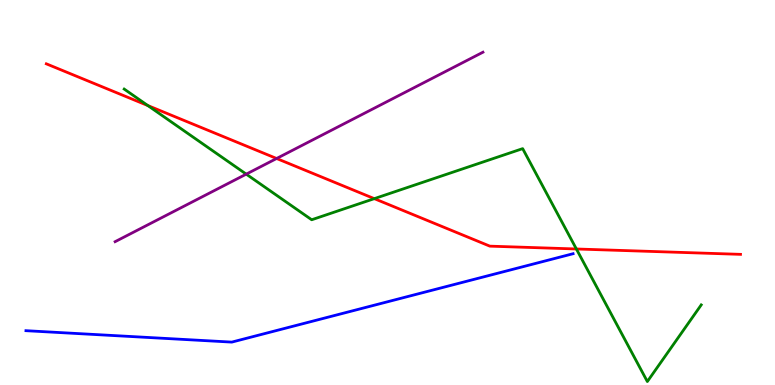[{'lines': ['blue', 'red'], 'intersections': []}, {'lines': ['green', 'red'], 'intersections': [{'x': 1.91, 'y': 7.26}, {'x': 4.83, 'y': 4.84}, {'x': 7.44, 'y': 3.53}]}, {'lines': ['purple', 'red'], 'intersections': [{'x': 3.57, 'y': 5.88}]}, {'lines': ['blue', 'green'], 'intersections': []}, {'lines': ['blue', 'purple'], 'intersections': []}, {'lines': ['green', 'purple'], 'intersections': [{'x': 3.18, 'y': 5.48}]}]